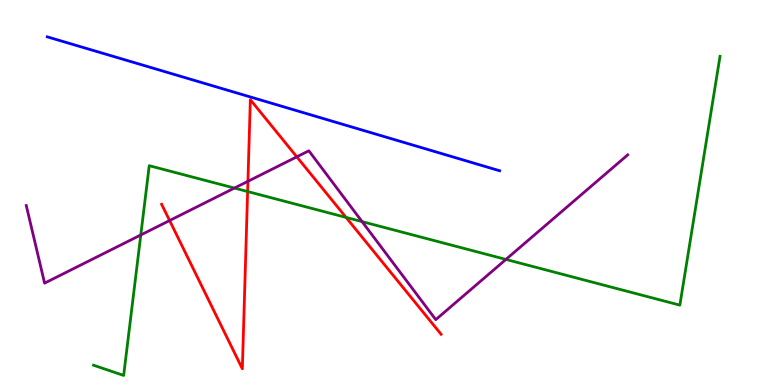[{'lines': ['blue', 'red'], 'intersections': []}, {'lines': ['green', 'red'], 'intersections': [{'x': 3.2, 'y': 5.03}, {'x': 4.47, 'y': 4.35}]}, {'lines': ['purple', 'red'], 'intersections': [{'x': 2.19, 'y': 4.27}, {'x': 3.2, 'y': 5.29}, {'x': 3.83, 'y': 5.93}]}, {'lines': ['blue', 'green'], 'intersections': []}, {'lines': ['blue', 'purple'], 'intersections': []}, {'lines': ['green', 'purple'], 'intersections': [{'x': 1.82, 'y': 3.9}, {'x': 3.02, 'y': 5.12}, {'x': 4.67, 'y': 4.24}, {'x': 6.53, 'y': 3.26}]}]